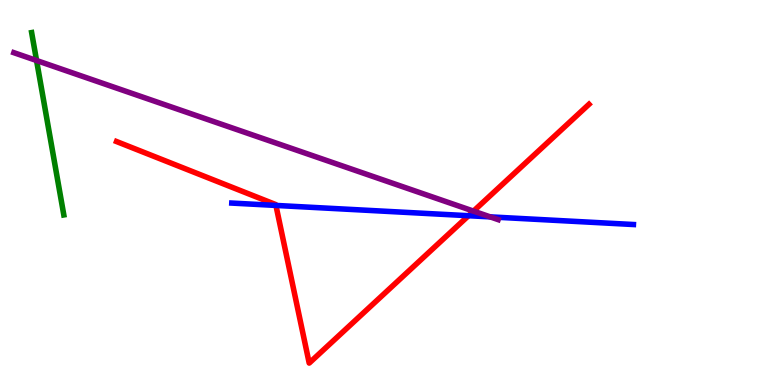[{'lines': ['blue', 'red'], 'intersections': [{'x': 3.56, 'y': 4.66}, {'x': 6.05, 'y': 4.4}]}, {'lines': ['green', 'red'], 'intersections': []}, {'lines': ['purple', 'red'], 'intersections': [{'x': 6.11, 'y': 4.52}]}, {'lines': ['blue', 'green'], 'intersections': []}, {'lines': ['blue', 'purple'], 'intersections': [{'x': 6.33, 'y': 4.37}]}, {'lines': ['green', 'purple'], 'intersections': [{'x': 0.472, 'y': 8.43}]}]